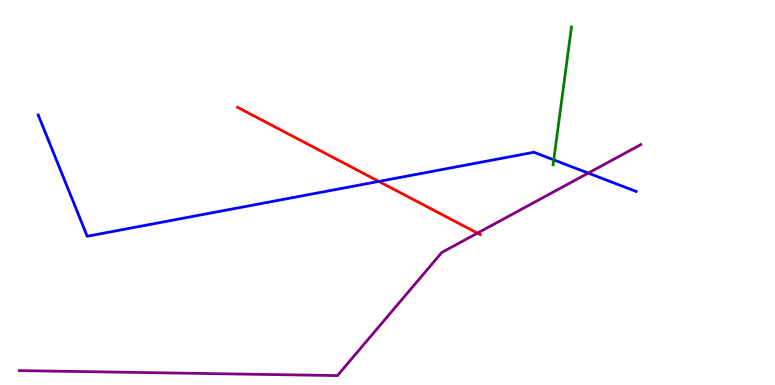[{'lines': ['blue', 'red'], 'intersections': [{'x': 4.89, 'y': 5.29}]}, {'lines': ['green', 'red'], 'intersections': []}, {'lines': ['purple', 'red'], 'intersections': [{'x': 6.16, 'y': 3.94}]}, {'lines': ['blue', 'green'], 'intersections': [{'x': 7.15, 'y': 5.85}]}, {'lines': ['blue', 'purple'], 'intersections': [{'x': 7.59, 'y': 5.5}]}, {'lines': ['green', 'purple'], 'intersections': []}]